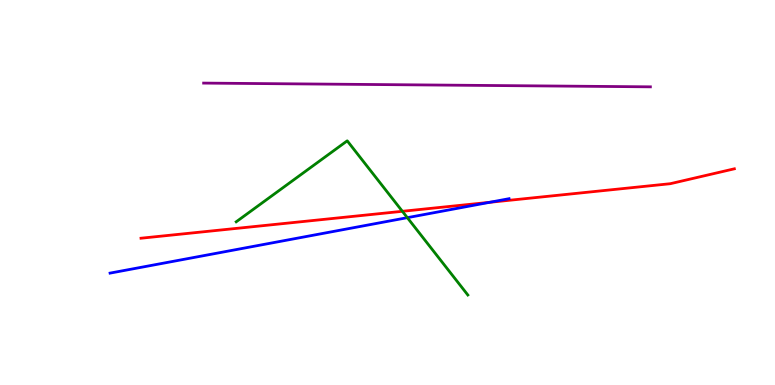[{'lines': ['blue', 'red'], 'intersections': [{'x': 6.32, 'y': 4.75}]}, {'lines': ['green', 'red'], 'intersections': [{'x': 5.19, 'y': 4.51}]}, {'lines': ['purple', 'red'], 'intersections': []}, {'lines': ['blue', 'green'], 'intersections': [{'x': 5.26, 'y': 4.35}]}, {'lines': ['blue', 'purple'], 'intersections': []}, {'lines': ['green', 'purple'], 'intersections': []}]